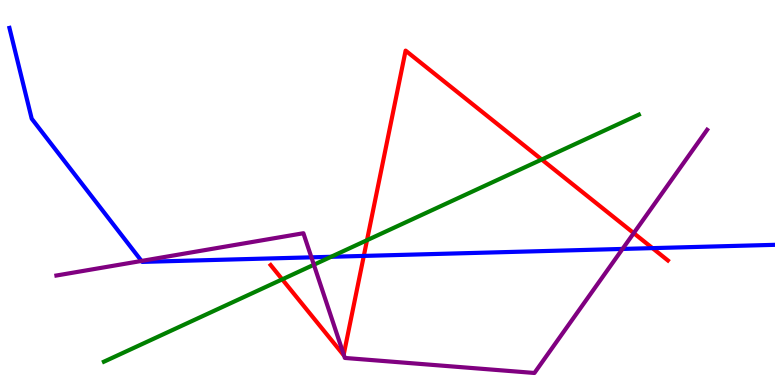[{'lines': ['blue', 'red'], 'intersections': [{'x': 4.69, 'y': 3.35}, {'x': 8.42, 'y': 3.56}]}, {'lines': ['green', 'red'], 'intersections': [{'x': 3.64, 'y': 2.74}, {'x': 4.74, 'y': 3.76}, {'x': 6.99, 'y': 5.86}]}, {'lines': ['purple', 'red'], 'intersections': [{'x': 4.44, 'y': 0.791}, {'x': 8.18, 'y': 3.94}]}, {'lines': ['blue', 'green'], 'intersections': [{'x': 4.27, 'y': 3.33}]}, {'lines': ['blue', 'purple'], 'intersections': [{'x': 1.83, 'y': 3.22}, {'x': 4.02, 'y': 3.32}, {'x': 8.03, 'y': 3.53}]}, {'lines': ['green', 'purple'], 'intersections': [{'x': 4.05, 'y': 3.12}]}]